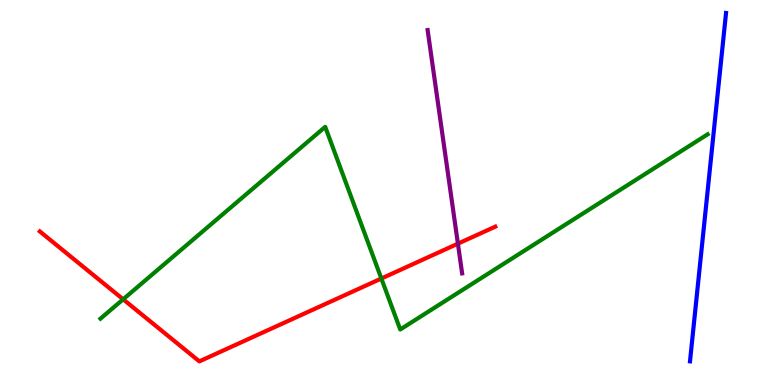[{'lines': ['blue', 'red'], 'intersections': []}, {'lines': ['green', 'red'], 'intersections': [{'x': 1.59, 'y': 2.23}, {'x': 4.92, 'y': 2.77}]}, {'lines': ['purple', 'red'], 'intersections': [{'x': 5.91, 'y': 3.67}]}, {'lines': ['blue', 'green'], 'intersections': []}, {'lines': ['blue', 'purple'], 'intersections': []}, {'lines': ['green', 'purple'], 'intersections': []}]